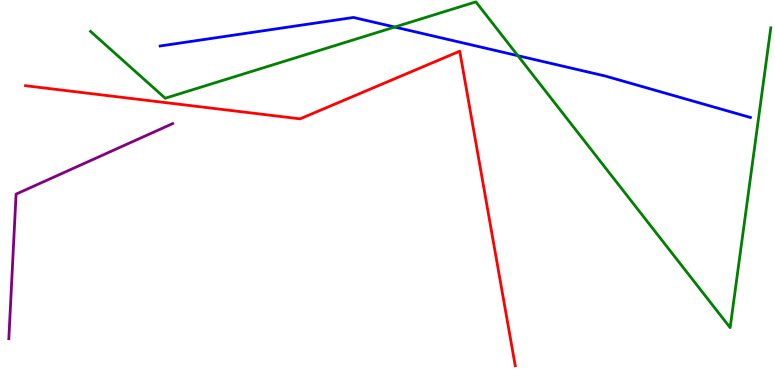[{'lines': ['blue', 'red'], 'intersections': []}, {'lines': ['green', 'red'], 'intersections': []}, {'lines': ['purple', 'red'], 'intersections': []}, {'lines': ['blue', 'green'], 'intersections': [{'x': 5.09, 'y': 9.3}, {'x': 6.68, 'y': 8.55}]}, {'lines': ['blue', 'purple'], 'intersections': []}, {'lines': ['green', 'purple'], 'intersections': []}]